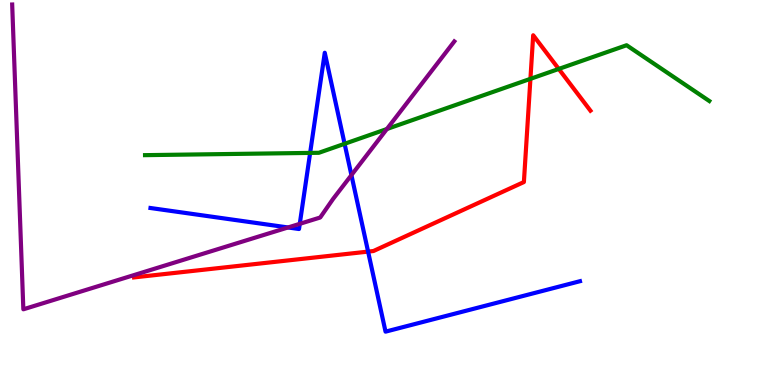[{'lines': ['blue', 'red'], 'intersections': [{'x': 4.75, 'y': 3.46}]}, {'lines': ['green', 'red'], 'intersections': [{'x': 6.84, 'y': 7.95}, {'x': 7.21, 'y': 8.21}]}, {'lines': ['purple', 'red'], 'intersections': []}, {'lines': ['blue', 'green'], 'intersections': [{'x': 4.0, 'y': 6.03}, {'x': 4.45, 'y': 6.27}]}, {'lines': ['blue', 'purple'], 'intersections': [{'x': 3.72, 'y': 4.09}, {'x': 3.87, 'y': 4.19}, {'x': 4.53, 'y': 5.45}]}, {'lines': ['green', 'purple'], 'intersections': [{'x': 4.99, 'y': 6.65}]}]